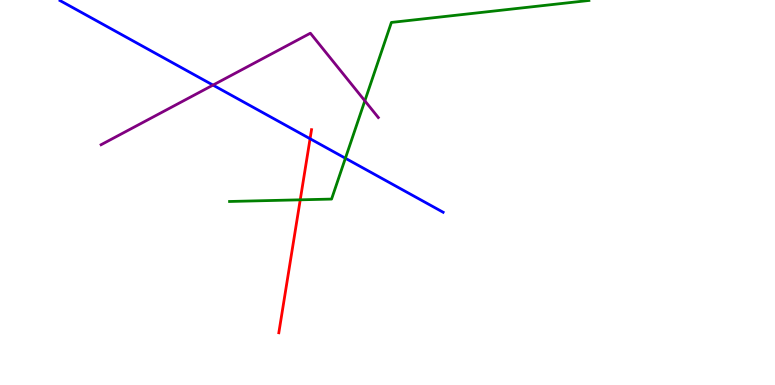[{'lines': ['blue', 'red'], 'intersections': [{'x': 4.0, 'y': 6.4}]}, {'lines': ['green', 'red'], 'intersections': [{'x': 3.87, 'y': 4.81}]}, {'lines': ['purple', 'red'], 'intersections': []}, {'lines': ['blue', 'green'], 'intersections': [{'x': 4.46, 'y': 5.89}]}, {'lines': ['blue', 'purple'], 'intersections': [{'x': 2.75, 'y': 7.79}]}, {'lines': ['green', 'purple'], 'intersections': [{'x': 4.71, 'y': 7.38}]}]